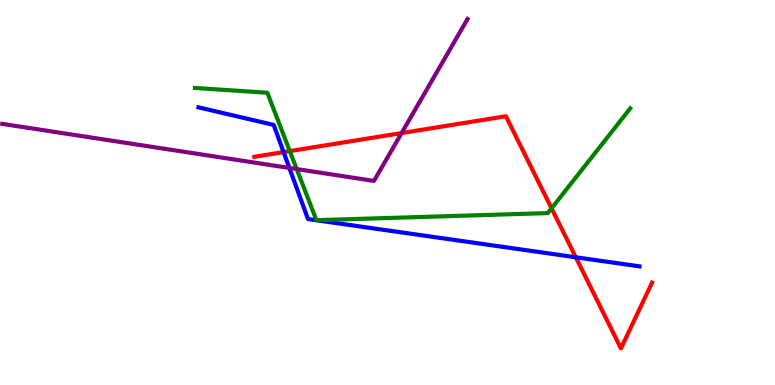[{'lines': ['blue', 'red'], 'intersections': [{'x': 3.66, 'y': 6.05}, {'x': 7.43, 'y': 3.32}]}, {'lines': ['green', 'red'], 'intersections': [{'x': 3.74, 'y': 6.08}, {'x': 7.12, 'y': 4.59}]}, {'lines': ['purple', 'red'], 'intersections': [{'x': 5.18, 'y': 6.54}]}, {'lines': ['blue', 'green'], 'intersections': []}, {'lines': ['blue', 'purple'], 'intersections': [{'x': 3.73, 'y': 5.64}]}, {'lines': ['green', 'purple'], 'intersections': [{'x': 3.83, 'y': 5.61}]}]